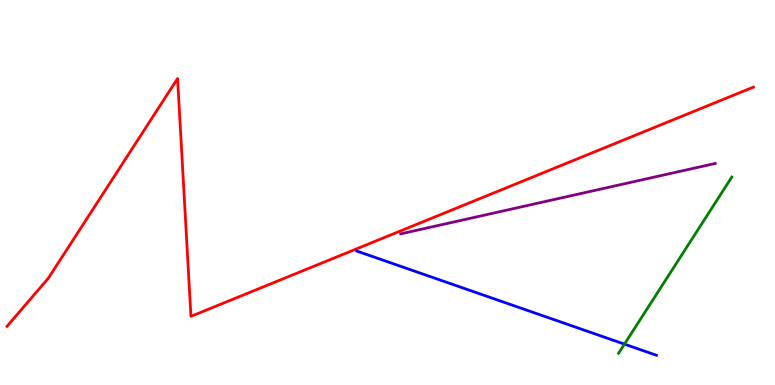[{'lines': ['blue', 'red'], 'intersections': []}, {'lines': ['green', 'red'], 'intersections': []}, {'lines': ['purple', 'red'], 'intersections': []}, {'lines': ['blue', 'green'], 'intersections': [{'x': 8.06, 'y': 1.06}]}, {'lines': ['blue', 'purple'], 'intersections': []}, {'lines': ['green', 'purple'], 'intersections': []}]